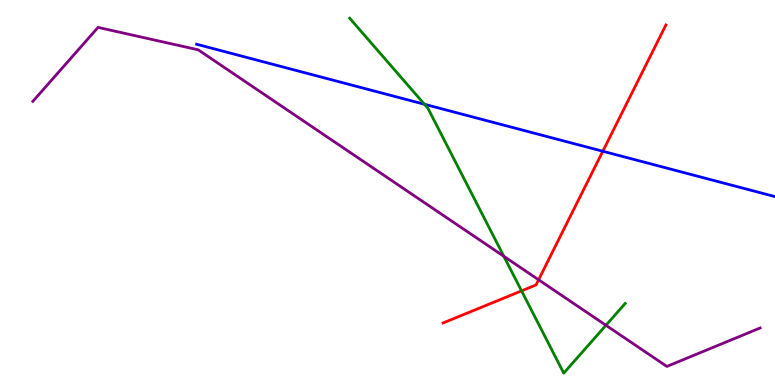[{'lines': ['blue', 'red'], 'intersections': [{'x': 7.78, 'y': 6.07}]}, {'lines': ['green', 'red'], 'intersections': [{'x': 6.73, 'y': 2.44}]}, {'lines': ['purple', 'red'], 'intersections': [{'x': 6.95, 'y': 2.73}]}, {'lines': ['blue', 'green'], 'intersections': [{'x': 5.48, 'y': 7.29}]}, {'lines': ['blue', 'purple'], 'intersections': []}, {'lines': ['green', 'purple'], 'intersections': [{'x': 6.5, 'y': 3.34}, {'x': 7.82, 'y': 1.55}]}]